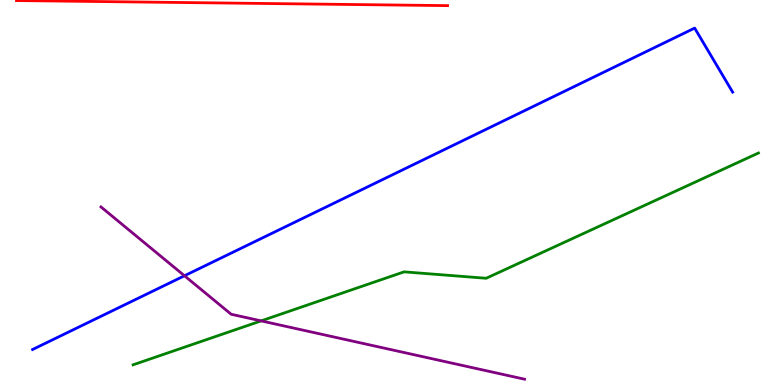[{'lines': ['blue', 'red'], 'intersections': []}, {'lines': ['green', 'red'], 'intersections': []}, {'lines': ['purple', 'red'], 'intersections': []}, {'lines': ['blue', 'green'], 'intersections': []}, {'lines': ['blue', 'purple'], 'intersections': [{'x': 2.38, 'y': 2.84}]}, {'lines': ['green', 'purple'], 'intersections': [{'x': 3.37, 'y': 1.67}]}]